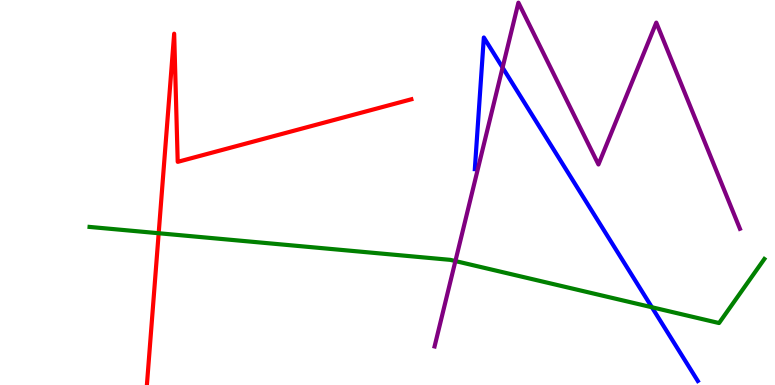[{'lines': ['blue', 'red'], 'intersections': []}, {'lines': ['green', 'red'], 'intersections': [{'x': 2.05, 'y': 3.94}]}, {'lines': ['purple', 'red'], 'intersections': []}, {'lines': ['blue', 'green'], 'intersections': [{'x': 8.41, 'y': 2.02}]}, {'lines': ['blue', 'purple'], 'intersections': [{'x': 6.48, 'y': 8.24}]}, {'lines': ['green', 'purple'], 'intersections': [{'x': 5.88, 'y': 3.22}]}]